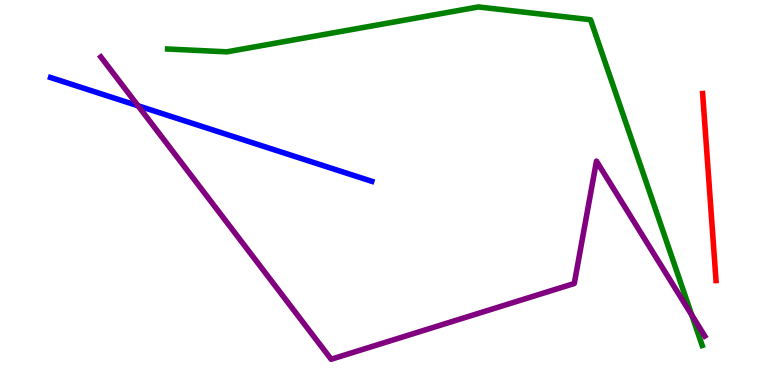[{'lines': ['blue', 'red'], 'intersections': []}, {'lines': ['green', 'red'], 'intersections': []}, {'lines': ['purple', 'red'], 'intersections': []}, {'lines': ['blue', 'green'], 'intersections': []}, {'lines': ['blue', 'purple'], 'intersections': [{'x': 1.78, 'y': 7.25}]}, {'lines': ['green', 'purple'], 'intersections': [{'x': 8.93, 'y': 1.82}]}]